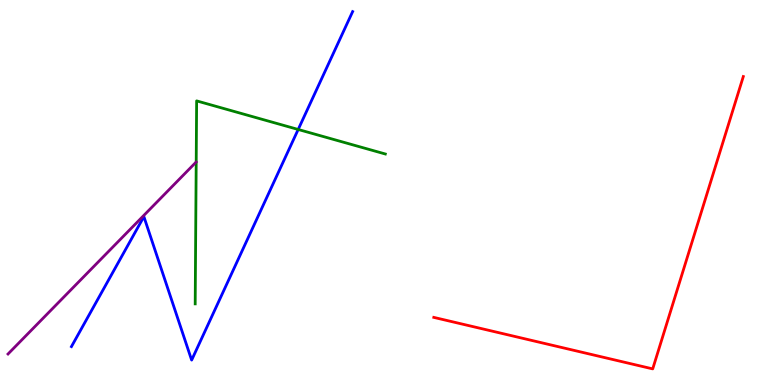[{'lines': ['blue', 'red'], 'intersections': []}, {'lines': ['green', 'red'], 'intersections': []}, {'lines': ['purple', 'red'], 'intersections': []}, {'lines': ['blue', 'green'], 'intersections': [{'x': 3.85, 'y': 6.64}]}, {'lines': ['blue', 'purple'], 'intersections': []}, {'lines': ['green', 'purple'], 'intersections': []}]